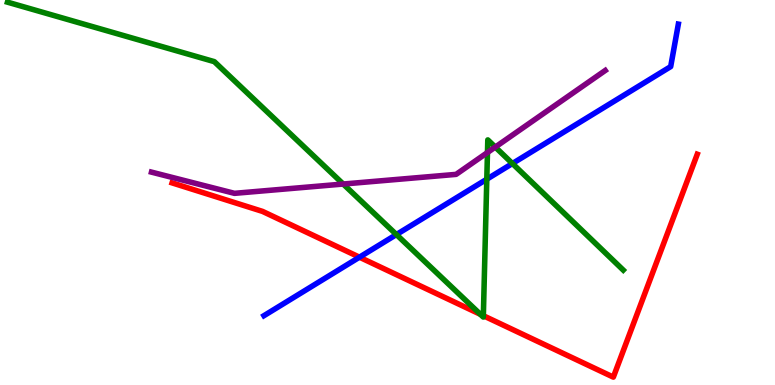[{'lines': ['blue', 'red'], 'intersections': [{'x': 4.64, 'y': 3.32}]}, {'lines': ['green', 'red'], 'intersections': [{'x': 6.2, 'y': 1.84}, {'x': 6.24, 'y': 1.8}]}, {'lines': ['purple', 'red'], 'intersections': []}, {'lines': ['blue', 'green'], 'intersections': [{'x': 5.11, 'y': 3.91}, {'x': 6.28, 'y': 5.35}, {'x': 6.61, 'y': 5.75}]}, {'lines': ['blue', 'purple'], 'intersections': []}, {'lines': ['green', 'purple'], 'intersections': [{'x': 4.43, 'y': 5.22}, {'x': 6.29, 'y': 6.04}, {'x': 6.39, 'y': 6.18}]}]